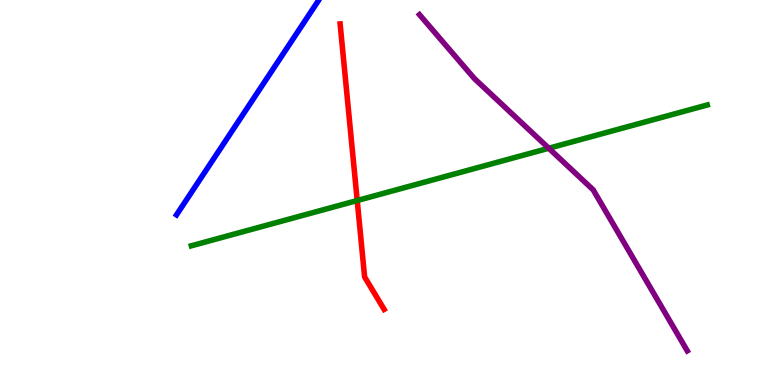[{'lines': ['blue', 'red'], 'intersections': []}, {'lines': ['green', 'red'], 'intersections': [{'x': 4.61, 'y': 4.79}]}, {'lines': ['purple', 'red'], 'intersections': []}, {'lines': ['blue', 'green'], 'intersections': []}, {'lines': ['blue', 'purple'], 'intersections': []}, {'lines': ['green', 'purple'], 'intersections': [{'x': 7.08, 'y': 6.15}]}]